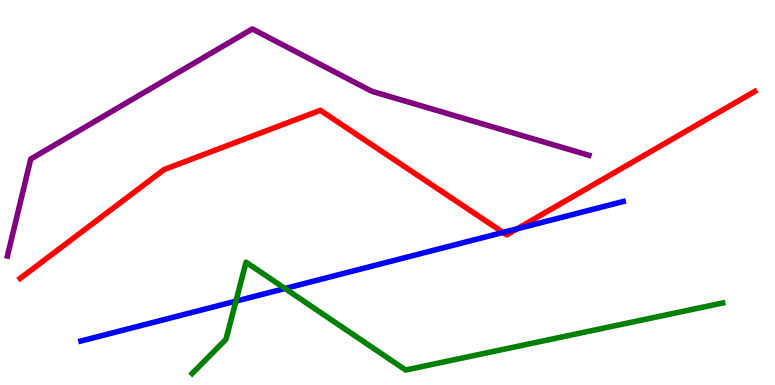[{'lines': ['blue', 'red'], 'intersections': [{'x': 6.49, 'y': 3.96}, {'x': 6.67, 'y': 4.06}]}, {'lines': ['green', 'red'], 'intersections': []}, {'lines': ['purple', 'red'], 'intersections': []}, {'lines': ['blue', 'green'], 'intersections': [{'x': 3.04, 'y': 2.18}, {'x': 3.68, 'y': 2.51}]}, {'lines': ['blue', 'purple'], 'intersections': []}, {'lines': ['green', 'purple'], 'intersections': []}]